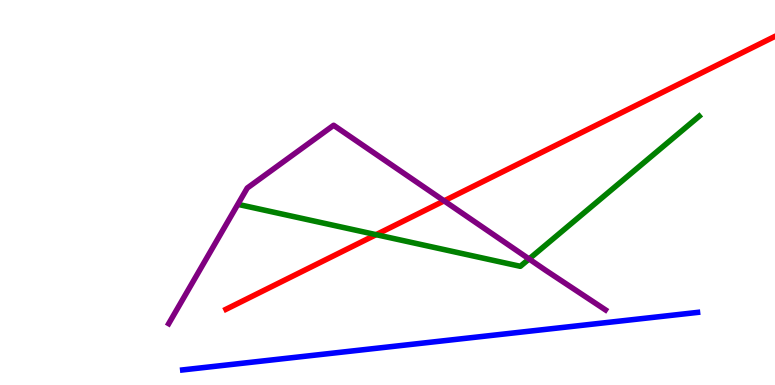[{'lines': ['blue', 'red'], 'intersections': []}, {'lines': ['green', 'red'], 'intersections': [{'x': 4.85, 'y': 3.9}]}, {'lines': ['purple', 'red'], 'intersections': [{'x': 5.73, 'y': 4.78}]}, {'lines': ['blue', 'green'], 'intersections': []}, {'lines': ['blue', 'purple'], 'intersections': []}, {'lines': ['green', 'purple'], 'intersections': [{'x': 6.83, 'y': 3.27}]}]